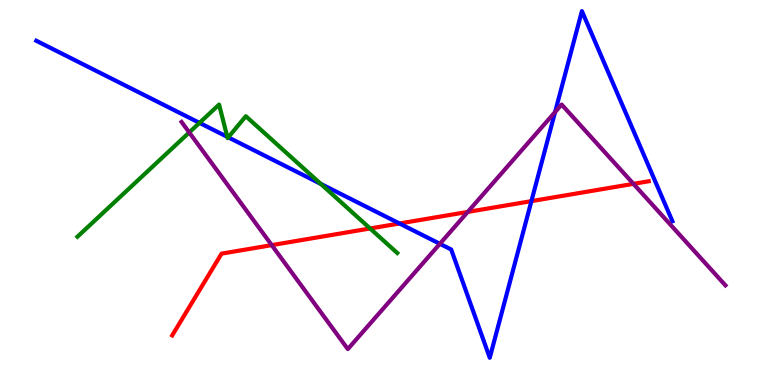[{'lines': ['blue', 'red'], 'intersections': [{'x': 5.15, 'y': 4.2}, {'x': 6.86, 'y': 4.78}]}, {'lines': ['green', 'red'], 'intersections': [{'x': 4.78, 'y': 4.07}]}, {'lines': ['purple', 'red'], 'intersections': [{'x': 3.51, 'y': 3.63}, {'x': 6.04, 'y': 4.5}, {'x': 8.17, 'y': 5.22}]}, {'lines': ['blue', 'green'], 'intersections': [{'x': 2.57, 'y': 6.81}, {'x': 2.93, 'y': 6.45}, {'x': 2.95, 'y': 6.43}, {'x': 4.14, 'y': 5.22}]}, {'lines': ['blue', 'purple'], 'intersections': [{'x': 5.68, 'y': 3.67}, {'x': 7.16, 'y': 7.09}]}, {'lines': ['green', 'purple'], 'intersections': [{'x': 2.44, 'y': 6.56}]}]